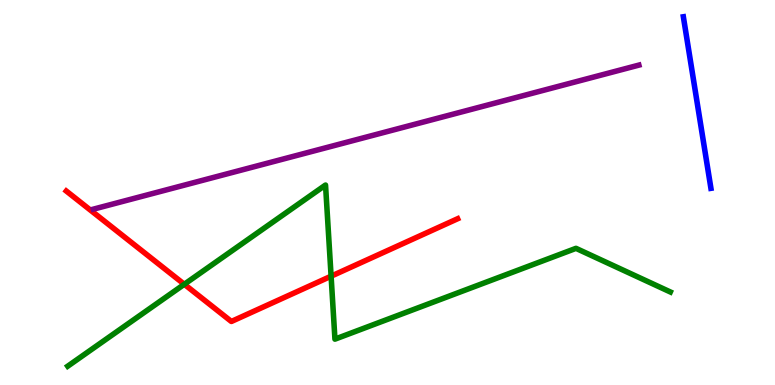[{'lines': ['blue', 'red'], 'intersections': []}, {'lines': ['green', 'red'], 'intersections': [{'x': 2.38, 'y': 2.62}, {'x': 4.27, 'y': 2.83}]}, {'lines': ['purple', 'red'], 'intersections': []}, {'lines': ['blue', 'green'], 'intersections': []}, {'lines': ['blue', 'purple'], 'intersections': []}, {'lines': ['green', 'purple'], 'intersections': []}]